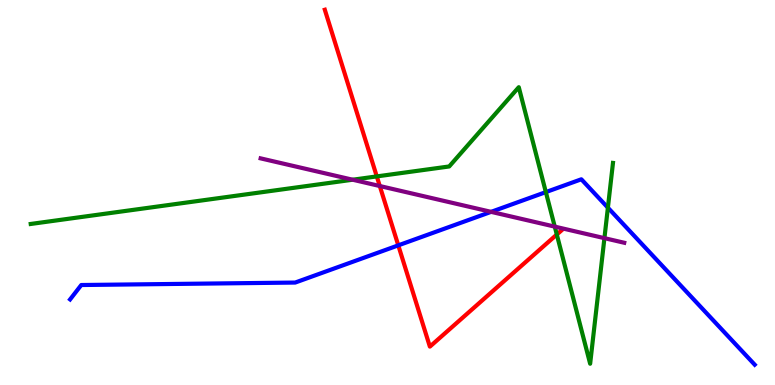[{'lines': ['blue', 'red'], 'intersections': [{'x': 5.14, 'y': 3.63}]}, {'lines': ['green', 'red'], 'intersections': [{'x': 4.86, 'y': 5.42}, {'x': 7.18, 'y': 3.91}]}, {'lines': ['purple', 'red'], 'intersections': [{'x': 4.9, 'y': 5.17}]}, {'lines': ['blue', 'green'], 'intersections': [{'x': 7.04, 'y': 5.01}, {'x': 7.84, 'y': 4.61}]}, {'lines': ['blue', 'purple'], 'intersections': [{'x': 6.34, 'y': 4.5}]}, {'lines': ['green', 'purple'], 'intersections': [{'x': 4.55, 'y': 5.33}, {'x': 7.16, 'y': 4.11}, {'x': 7.8, 'y': 3.81}]}]